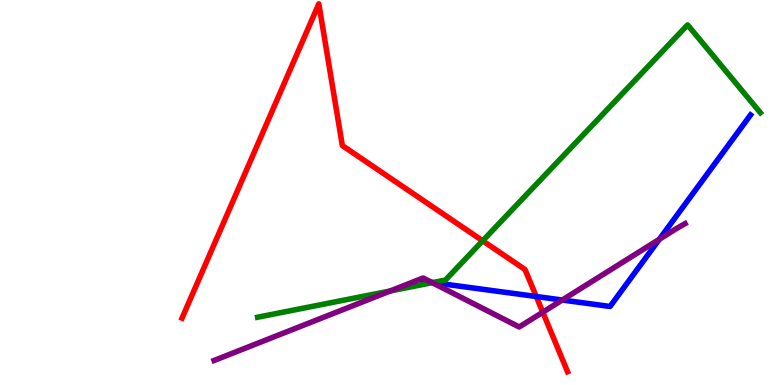[{'lines': ['blue', 'red'], 'intersections': [{'x': 6.92, 'y': 2.3}]}, {'lines': ['green', 'red'], 'intersections': [{'x': 6.23, 'y': 3.75}]}, {'lines': ['purple', 'red'], 'intersections': [{'x': 7.0, 'y': 1.89}]}, {'lines': ['blue', 'green'], 'intersections': [{'x': 5.58, 'y': 2.66}]}, {'lines': ['blue', 'purple'], 'intersections': [{'x': 5.57, 'y': 2.66}, {'x': 7.26, 'y': 2.21}, {'x': 8.51, 'y': 3.78}]}, {'lines': ['green', 'purple'], 'intersections': [{'x': 5.04, 'y': 2.44}, {'x': 5.58, 'y': 2.66}]}]